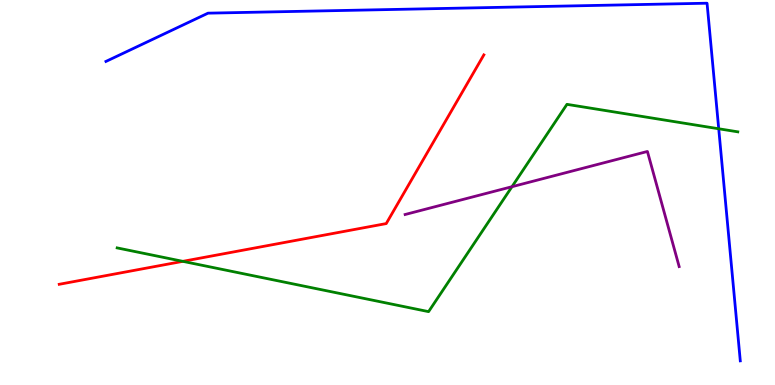[{'lines': ['blue', 'red'], 'intersections': []}, {'lines': ['green', 'red'], 'intersections': [{'x': 2.36, 'y': 3.21}]}, {'lines': ['purple', 'red'], 'intersections': []}, {'lines': ['blue', 'green'], 'intersections': [{'x': 9.27, 'y': 6.66}]}, {'lines': ['blue', 'purple'], 'intersections': []}, {'lines': ['green', 'purple'], 'intersections': [{'x': 6.61, 'y': 5.15}]}]